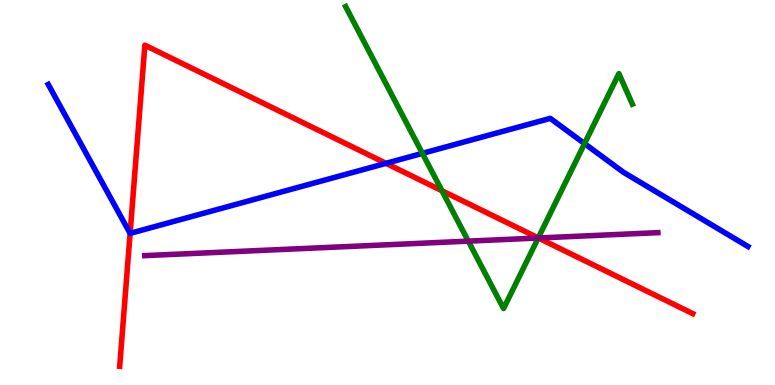[{'lines': ['blue', 'red'], 'intersections': [{'x': 1.68, 'y': 3.94}, {'x': 4.98, 'y': 5.76}]}, {'lines': ['green', 'red'], 'intersections': [{'x': 5.7, 'y': 5.05}, {'x': 6.95, 'y': 3.82}]}, {'lines': ['purple', 'red'], 'intersections': [{'x': 6.95, 'y': 3.82}]}, {'lines': ['blue', 'green'], 'intersections': [{'x': 5.45, 'y': 6.02}, {'x': 7.54, 'y': 6.27}]}, {'lines': ['blue', 'purple'], 'intersections': []}, {'lines': ['green', 'purple'], 'intersections': [{'x': 6.04, 'y': 3.74}, {'x': 6.94, 'y': 3.82}]}]